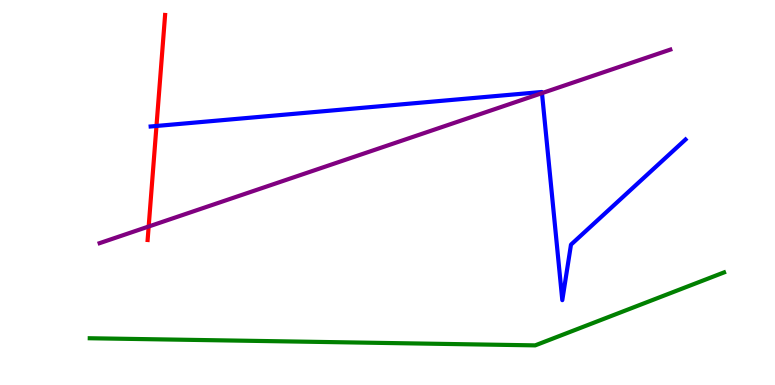[{'lines': ['blue', 'red'], 'intersections': [{'x': 2.02, 'y': 6.73}]}, {'lines': ['green', 'red'], 'intersections': []}, {'lines': ['purple', 'red'], 'intersections': [{'x': 1.92, 'y': 4.12}]}, {'lines': ['blue', 'green'], 'intersections': []}, {'lines': ['blue', 'purple'], 'intersections': [{'x': 6.99, 'y': 7.58}]}, {'lines': ['green', 'purple'], 'intersections': []}]